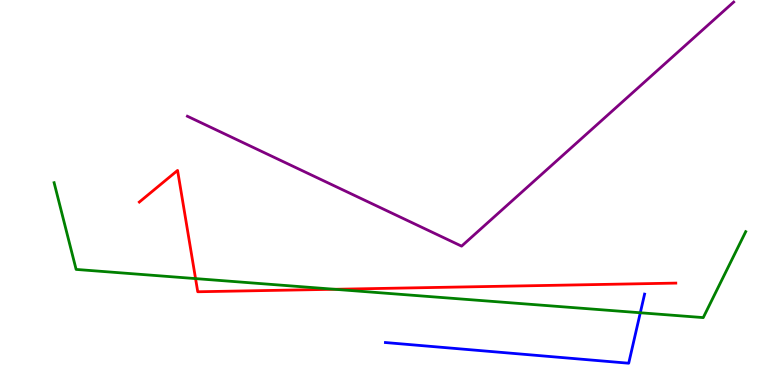[{'lines': ['blue', 'red'], 'intersections': []}, {'lines': ['green', 'red'], 'intersections': [{'x': 2.52, 'y': 2.76}, {'x': 4.32, 'y': 2.49}]}, {'lines': ['purple', 'red'], 'intersections': []}, {'lines': ['blue', 'green'], 'intersections': [{'x': 8.26, 'y': 1.88}]}, {'lines': ['blue', 'purple'], 'intersections': []}, {'lines': ['green', 'purple'], 'intersections': []}]